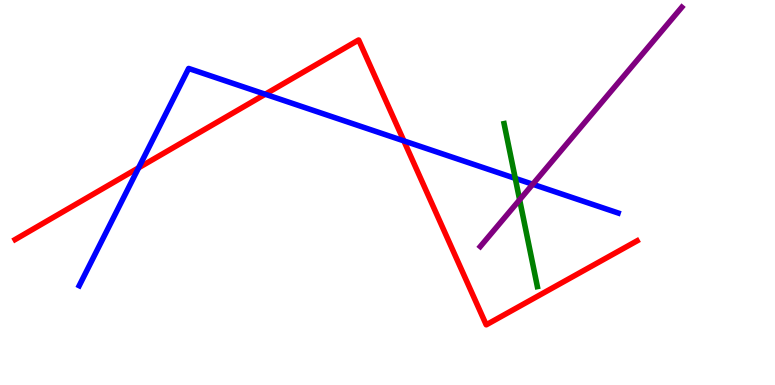[{'lines': ['blue', 'red'], 'intersections': [{'x': 1.79, 'y': 5.64}, {'x': 3.42, 'y': 7.55}, {'x': 5.21, 'y': 6.34}]}, {'lines': ['green', 'red'], 'intersections': []}, {'lines': ['purple', 'red'], 'intersections': []}, {'lines': ['blue', 'green'], 'intersections': [{'x': 6.65, 'y': 5.37}]}, {'lines': ['blue', 'purple'], 'intersections': [{'x': 6.87, 'y': 5.21}]}, {'lines': ['green', 'purple'], 'intersections': [{'x': 6.71, 'y': 4.81}]}]